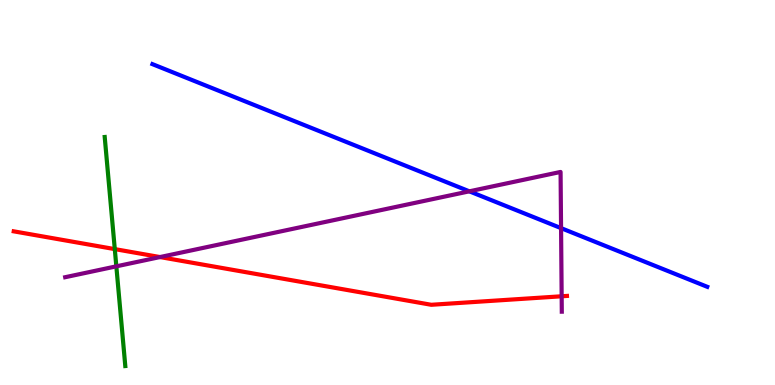[{'lines': ['blue', 'red'], 'intersections': []}, {'lines': ['green', 'red'], 'intersections': [{'x': 1.48, 'y': 3.53}]}, {'lines': ['purple', 'red'], 'intersections': [{'x': 2.06, 'y': 3.32}, {'x': 7.25, 'y': 2.3}]}, {'lines': ['blue', 'green'], 'intersections': []}, {'lines': ['blue', 'purple'], 'intersections': [{'x': 6.06, 'y': 5.03}, {'x': 7.24, 'y': 4.07}]}, {'lines': ['green', 'purple'], 'intersections': [{'x': 1.5, 'y': 3.08}]}]